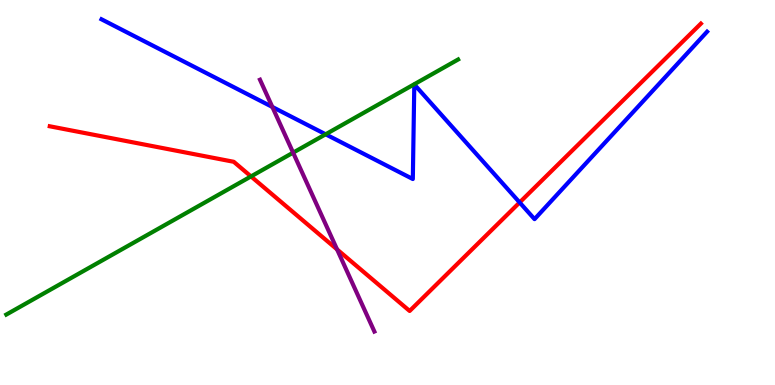[{'lines': ['blue', 'red'], 'intersections': [{'x': 6.7, 'y': 4.74}]}, {'lines': ['green', 'red'], 'intersections': [{'x': 3.24, 'y': 5.42}]}, {'lines': ['purple', 'red'], 'intersections': [{'x': 4.35, 'y': 3.52}]}, {'lines': ['blue', 'green'], 'intersections': [{'x': 4.2, 'y': 6.51}]}, {'lines': ['blue', 'purple'], 'intersections': [{'x': 3.51, 'y': 7.22}]}, {'lines': ['green', 'purple'], 'intersections': [{'x': 3.78, 'y': 6.04}]}]